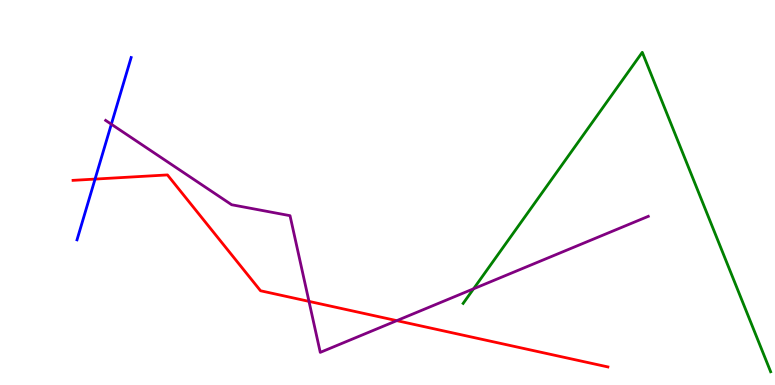[{'lines': ['blue', 'red'], 'intersections': [{'x': 1.23, 'y': 5.35}]}, {'lines': ['green', 'red'], 'intersections': []}, {'lines': ['purple', 'red'], 'intersections': [{'x': 3.99, 'y': 2.17}, {'x': 5.12, 'y': 1.67}]}, {'lines': ['blue', 'green'], 'intersections': []}, {'lines': ['blue', 'purple'], 'intersections': [{'x': 1.44, 'y': 6.77}]}, {'lines': ['green', 'purple'], 'intersections': [{'x': 6.11, 'y': 2.5}]}]